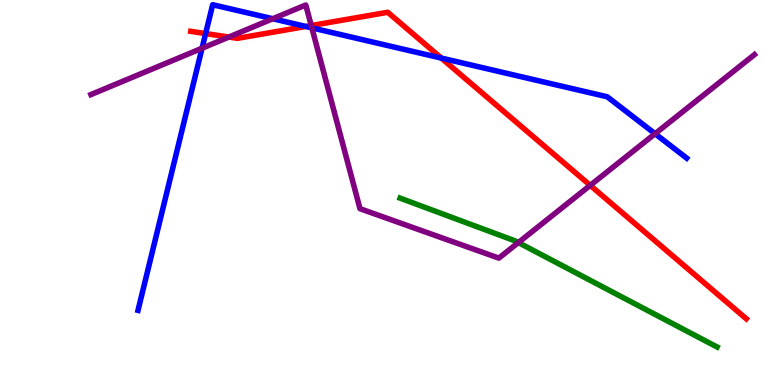[{'lines': ['blue', 'red'], 'intersections': [{'x': 2.65, 'y': 9.13}, {'x': 3.95, 'y': 9.31}, {'x': 5.69, 'y': 8.49}]}, {'lines': ['green', 'red'], 'intersections': []}, {'lines': ['purple', 'red'], 'intersections': [{'x': 2.95, 'y': 9.04}, {'x': 4.02, 'y': 9.34}, {'x': 7.62, 'y': 5.19}]}, {'lines': ['blue', 'green'], 'intersections': []}, {'lines': ['blue', 'purple'], 'intersections': [{'x': 2.61, 'y': 8.75}, {'x': 3.52, 'y': 9.51}, {'x': 4.02, 'y': 9.28}, {'x': 8.45, 'y': 6.53}]}, {'lines': ['green', 'purple'], 'intersections': [{'x': 6.69, 'y': 3.7}]}]